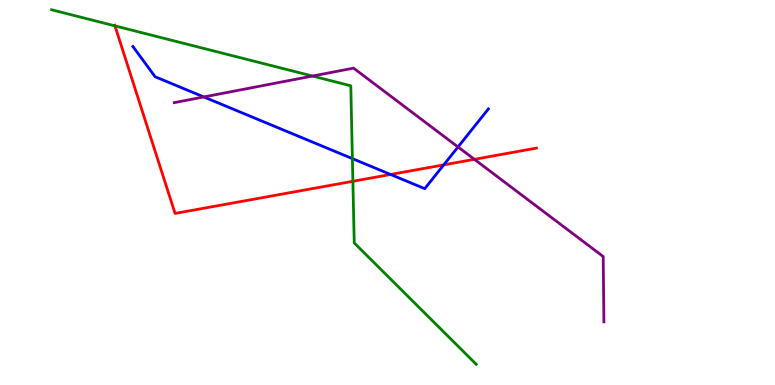[{'lines': ['blue', 'red'], 'intersections': [{'x': 5.04, 'y': 5.47}, {'x': 5.73, 'y': 5.72}]}, {'lines': ['green', 'red'], 'intersections': [{'x': 1.48, 'y': 9.33}, {'x': 4.55, 'y': 5.29}]}, {'lines': ['purple', 'red'], 'intersections': [{'x': 6.12, 'y': 5.86}]}, {'lines': ['blue', 'green'], 'intersections': [{'x': 4.55, 'y': 5.88}]}, {'lines': ['blue', 'purple'], 'intersections': [{'x': 2.63, 'y': 7.48}, {'x': 5.91, 'y': 6.18}]}, {'lines': ['green', 'purple'], 'intersections': [{'x': 4.03, 'y': 8.02}]}]